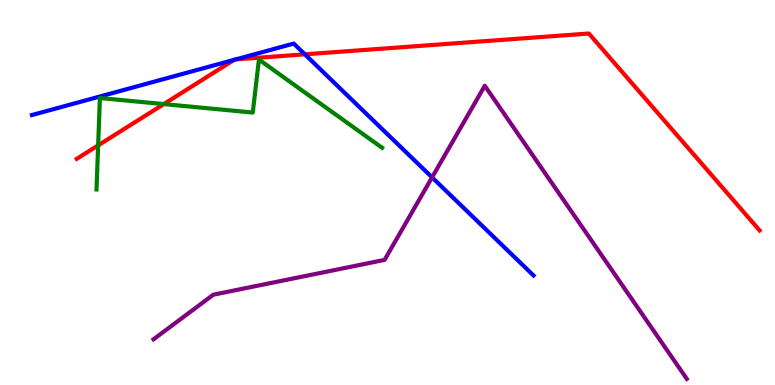[{'lines': ['blue', 'red'], 'intersections': [{'x': 3.02, 'y': 8.45}, {'x': 3.04, 'y': 8.46}, {'x': 3.93, 'y': 8.59}]}, {'lines': ['green', 'red'], 'intersections': [{'x': 1.27, 'y': 6.22}, {'x': 2.11, 'y': 7.3}]}, {'lines': ['purple', 'red'], 'intersections': []}, {'lines': ['blue', 'green'], 'intersections': []}, {'lines': ['blue', 'purple'], 'intersections': [{'x': 5.58, 'y': 5.39}]}, {'lines': ['green', 'purple'], 'intersections': []}]